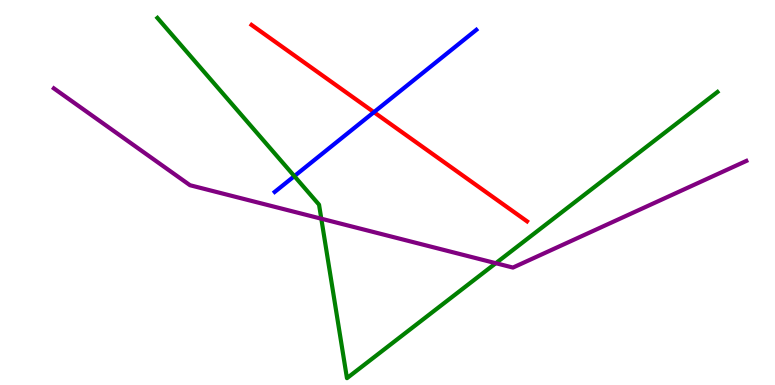[{'lines': ['blue', 'red'], 'intersections': [{'x': 4.82, 'y': 7.09}]}, {'lines': ['green', 'red'], 'intersections': []}, {'lines': ['purple', 'red'], 'intersections': []}, {'lines': ['blue', 'green'], 'intersections': [{'x': 3.8, 'y': 5.42}]}, {'lines': ['blue', 'purple'], 'intersections': []}, {'lines': ['green', 'purple'], 'intersections': [{'x': 4.15, 'y': 4.32}, {'x': 6.4, 'y': 3.16}]}]